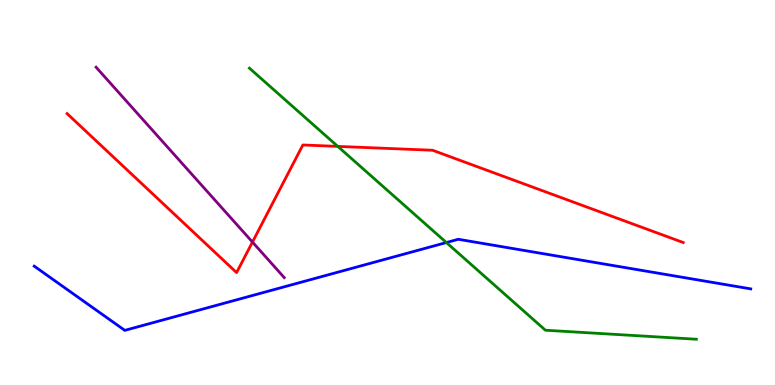[{'lines': ['blue', 'red'], 'intersections': []}, {'lines': ['green', 'red'], 'intersections': [{'x': 4.36, 'y': 6.2}]}, {'lines': ['purple', 'red'], 'intersections': [{'x': 3.26, 'y': 3.71}]}, {'lines': ['blue', 'green'], 'intersections': [{'x': 5.76, 'y': 3.7}]}, {'lines': ['blue', 'purple'], 'intersections': []}, {'lines': ['green', 'purple'], 'intersections': []}]